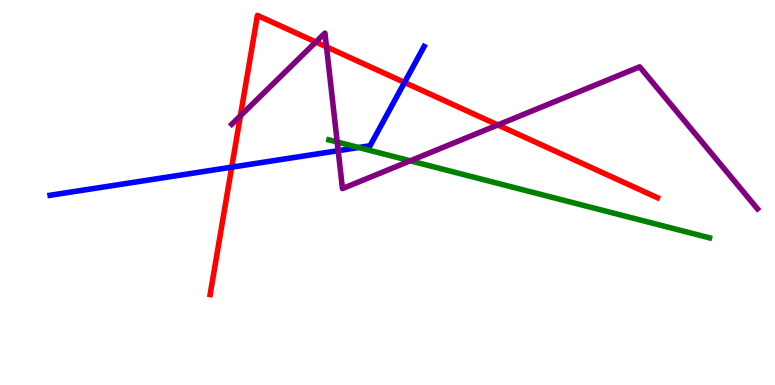[{'lines': ['blue', 'red'], 'intersections': [{'x': 2.99, 'y': 5.66}, {'x': 5.22, 'y': 7.86}]}, {'lines': ['green', 'red'], 'intersections': []}, {'lines': ['purple', 'red'], 'intersections': [{'x': 3.1, 'y': 6.99}, {'x': 4.08, 'y': 8.91}, {'x': 4.21, 'y': 8.78}, {'x': 6.42, 'y': 6.75}]}, {'lines': ['blue', 'green'], 'intersections': [{'x': 4.63, 'y': 6.17}]}, {'lines': ['blue', 'purple'], 'intersections': [{'x': 4.36, 'y': 6.09}]}, {'lines': ['green', 'purple'], 'intersections': [{'x': 4.35, 'y': 6.31}, {'x': 5.29, 'y': 5.82}]}]